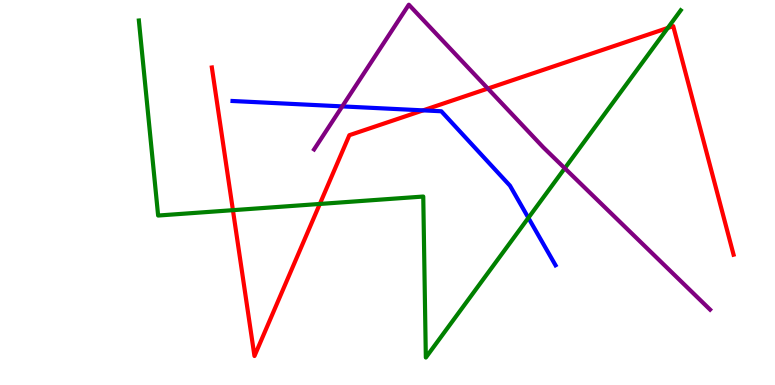[{'lines': ['blue', 'red'], 'intersections': [{'x': 5.46, 'y': 7.13}]}, {'lines': ['green', 'red'], 'intersections': [{'x': 3.01, 'y': 4.54}, {'x': 4.13, 'y': 4.7}, {'x': 8.62, 'y': 9.27}]}, {'lines': ['purple', 'red'], 'intersections': [{'x': 6.29, 'y': 7.7}]}, {'lines': ['blue', 'green'], 'intersections': [{'x': 6.82, 'y': 4.34}]}, {'lines': ['blue', 'purple'], 'intersections': [{'x': 4.42, 'y': 7.24}]}, {'lines': ['green', 'purple'], 'intersections': [{'x': 7.29, 'y': 5.63}]}]